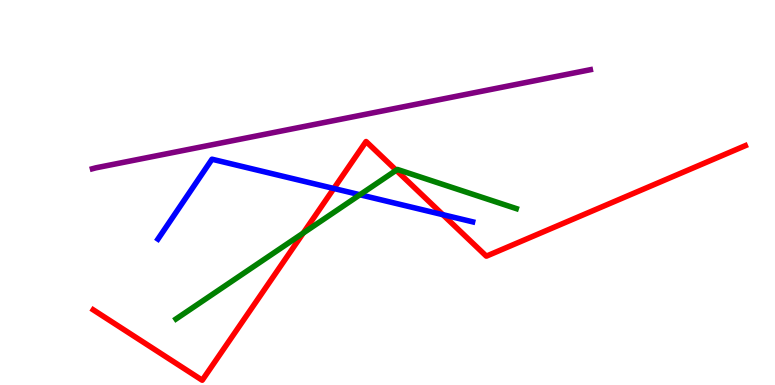[{'lines': ['blue', 'red'], 'intersections': [{'x': 4.31, 'y': 5.1}, {'x': 5.71, 'y': 4.42}]}, {'lines': ['green', 'red'], 'intersections': [{'x': 3.91, 'y': 3.95}, {'x': 5.11, 'y': 5.58}]}, {'lines': ['purple', 'red'], 'intersections': []}, {'lines': ['blue', 'green'], 'intersections': [{'x': 4.64, 'y': 4.94}]}, {'lines': ['blue', 'purple'], 'intersections': []}, {'lines': ['green', 'purple'], 'intersections': []}]